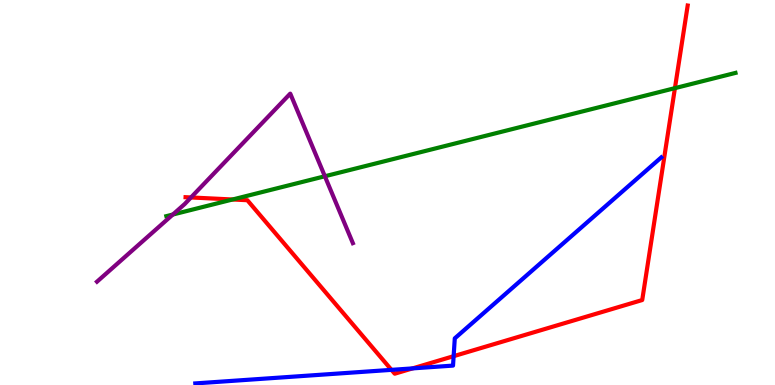[{'lines': ['blue', 'red'], 'intersections': [{'x': 5.05, 'y': 0.393}, {'x': 5.32, 'y': 0.431}, {'x': 5.85, 'y': 0.749}]}, {'lines': ['green', 'red'], 'intersections': [{'x': 3.0, 'y': 4.82}, {'x': 8.71, 'y': 7.71}]}, {'lines': ['purple', 'red'], 'intersections': [{'x': 2.46, 'y': 4.87}]}, {'lines': ['blue', 'green'], 'intersections': []}, {'lines': ['blue', 'purple'], 'intersections': []}, {'lines': ['green', 'purple'], 'intersections': [{'x': 2.23, 'y': 4.43}, {'x': 4.19, 'y': 5.42}]}]